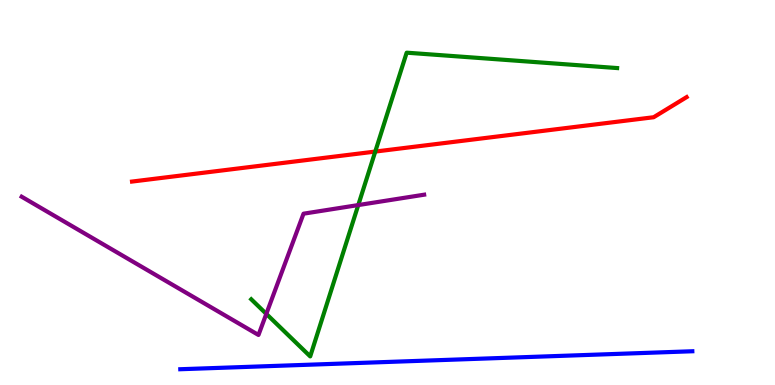[{'lines': ['blue', 'red'], 'intersections': []}, {'lines': ['green', 'red'], 'intersections': [{'x': 4.84, 'y': 6.06}]}, {'lines': ['purple', 'red'], 'intersections': []}, {'lines': ['blue', 'green'], 'intersections': []}, {'lines': ['blue', 'purple'], 'intersections': []}, {'lines': ['green', 'purple'], 'intersections': [{'x': 3.44, 'y': 1.85}, {'x': 4.62, 'y': 4.67}]}]